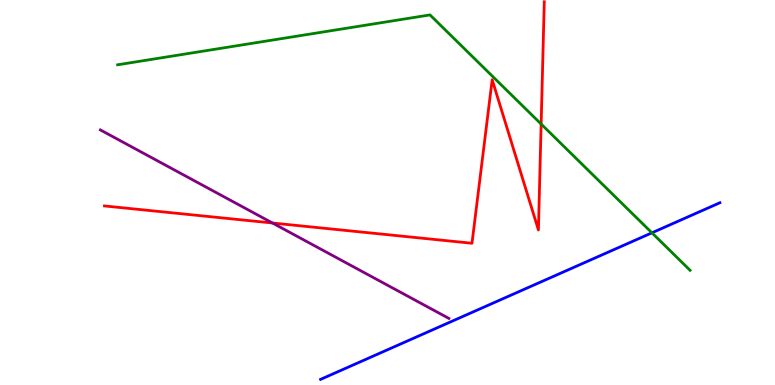[{'lines': ['blue', 'red'], 'intersections': []}, {'lines': ['green', 'red'], 'intersections': [{'x': 6.98, 'y': 6.78}]}, {'lines': ['purple', 'red'], 'intersections': [{'x': 3.52, 'y': 4.21}]}, {'lines': ['blue', 'green'], 'intersections': [{'x': 8.41, 'y': 3.95}]}, {'lines': ['blue', 'purple'], 'intersections': []}, {'lines': ['green', 'purple'], 'intersections': []}]